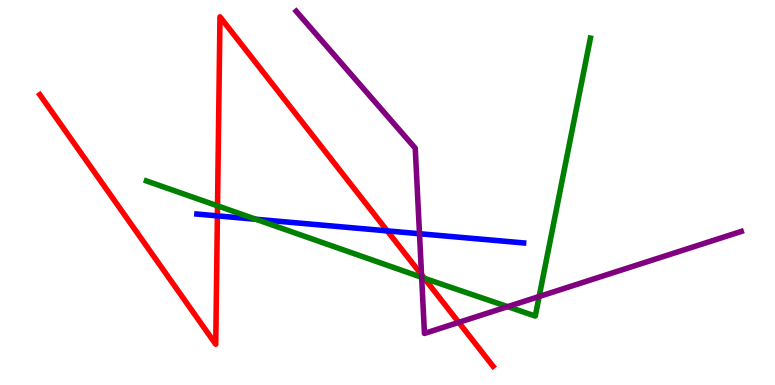[{'lines': ['blue', 'red'], 'intersections': [{'x': 2.81, 'y': 4.39}, {'x': 5.0, 'y': 4.0}]}, {'lines': ['green', 'red'], 'intersections': [{'x': 2.81, 'y': 4.65}, {'x': 5.47, 'y': 2.77}]}, {'lines': ['purple', 'red'], 'intersections': [{'x': 5.44, 'y': 2.86}, {'x': 5.92, 'y': 1.63}]}, {'lines': ['blue', 'green'], 'intersections': [{'x': 3.3, 'y': 4.3}]}, {'lines': ['blue', 'purple'], 'intersections': [{'x': 5.41, 'y': 3.93}]}, {'lines': ['green', 'purple'], 'intersections': [{'x': 5.44, 'y': 2.8}, {'x': 6.55, 'y': 2.04}, {'x': 6.96, 'y': 2.3}]}]